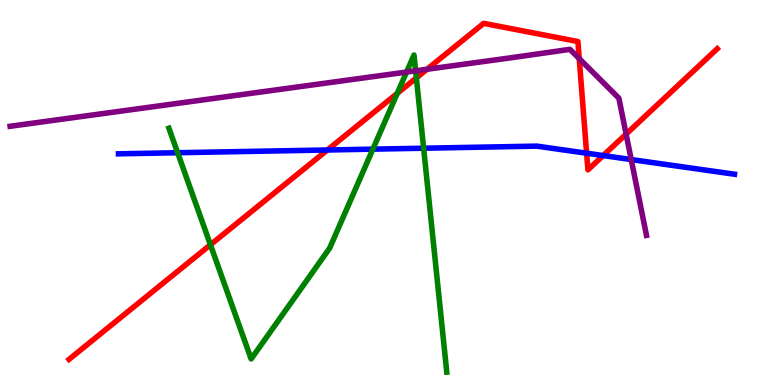[{'lines': ['blue', 'red'], 'intersections': [{'x': 4.22, 'y': 6.1}, {'x': 7.57, 'y': 6.02}, {'x': 7.78, 'y': 5.96}]}, {'lines': ['green', 'red'], 'intersections': [{'x': 2.72, 'y': 3.64}, {'x': 5.13, 'y': 7.57}, {'x': 5.37, 'y': 7.98}]}, {'lines': ['purple', 'red'], 'intersections': [{'x': 5.51, 'y': 8.2}, {'x': 7.47, 'y': 8.48}, {'x': 8.08, 'y': 6.52}]}, {'lines': ['blue', 'green'], 'intersections': [{'x': 2.29, 'y': 6.03}, {'x': 4.81, 'y': 6.13}, {'x': 5.47, 'y': 6.15}]}, {'lines': ['blue', 'purple'], 'intersections': [{'x': 8.14, 'y': 5.86}]}, {'lines': ['green', 'purple'], 'intersections': [{'x': 5.25, 'y': 8.13}, {'x': 5.36, 'y': 8.16}]}]